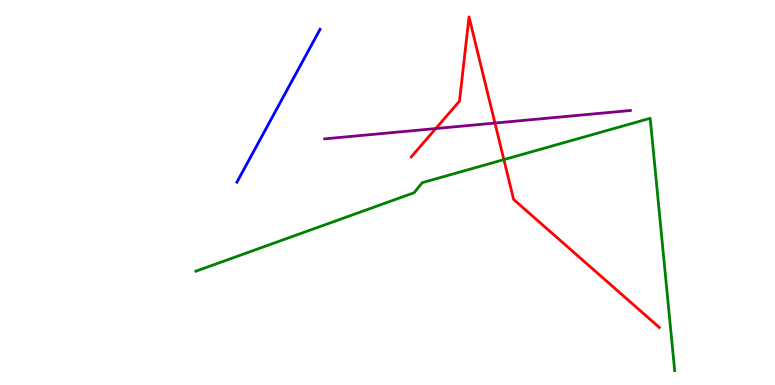[{'lines': ['blue', 'red'], 'intersections': []}, {'lines': ['green', 'red'], 'intersections': [{'x': 6.5, 'y': 5.85}]}, {'lines': ['purple', 'red'], 'intersections': [{'x': 5.62, 'y': 6.66}, {'x': 6.39, 'y': 6.8}]}, {'lines': ['blue', 'green'], 'intersections': []}, {'lines': ['blue', 'purple'], 'intersections': []}, {'lines': ['green', 'purple'], 'intersections': []}]